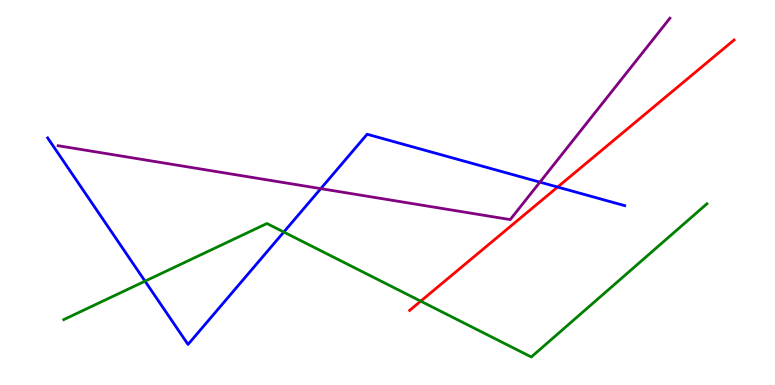[{'lines': ['blue', 'red'], 'intersections': [{'x': 7.2, 'y': 5.14}]}, {'lines': ['green', 'red'], 'intersections': [{'x': 5.43, 'y': 2.18}]}, {'lines': ['purple', 'red'], 'intersections': []}, {'lines': ['blue', 'green'], 'intersections': [{'x': 1.87, 'y': 2.7}, {'x': 3.66, 'y': 3.97}]}, {'lines': ['blue', 'purple'], 'intersections': [{'x': 4.14, 'y': 5.1}, {'x': 6.97, 'y': 5.27}]}, {'lines': ['green', 'purple'], 'intersections': []}]